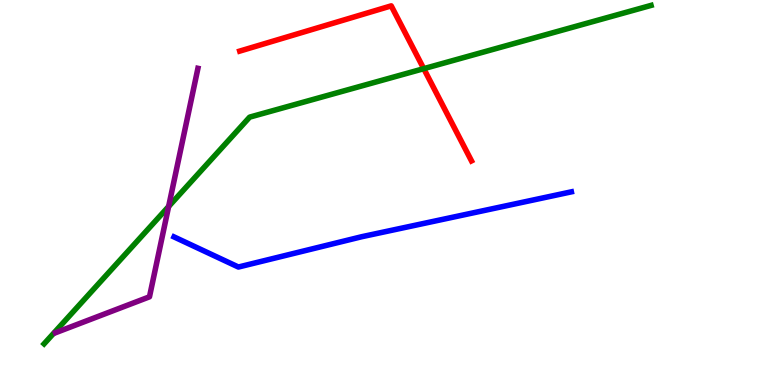[{'lines': ['blue', 'red'], 'intersections': []}, {'lines': ['green', 'red'], 'intersections': [{'x': 5.47, 'y': 8.22}]}, {'lines': ['purple', 'red'], 'intersections': []}, {'lines': ['blue', 'green'], 'intersections': []}, {'lines': ['blue', 'purple'], 'intersections': []}, {'lines': ['green', 'purple'], 'intersections': [{'x': 2.18, 'y': 4.64}]}]